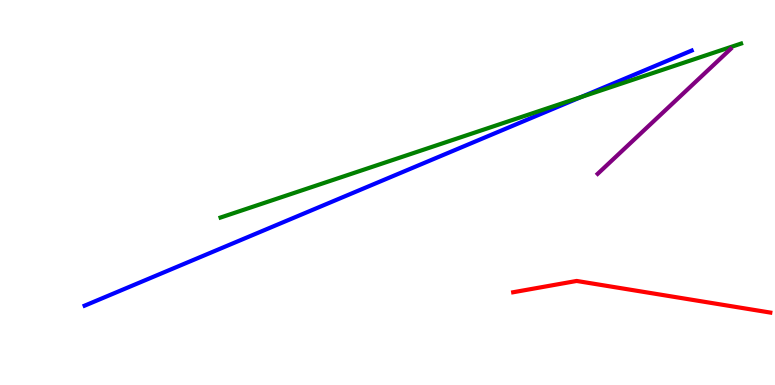[{'lines': ['blue', 'red'], 'intersections': []}, {'lines': ['green', 'red'], 'intersections': []}, {'lines': ['purple', 'red'], 'intersections': []}, {'lines': ['blue', 'green'], 'intersections': [{'x': 7.5, 'y': 7.48}]}, {'lines': ['blue', 'purple'], 'intersections': []}, {'lines': ['green', 'purple'], 'intersections': []}]